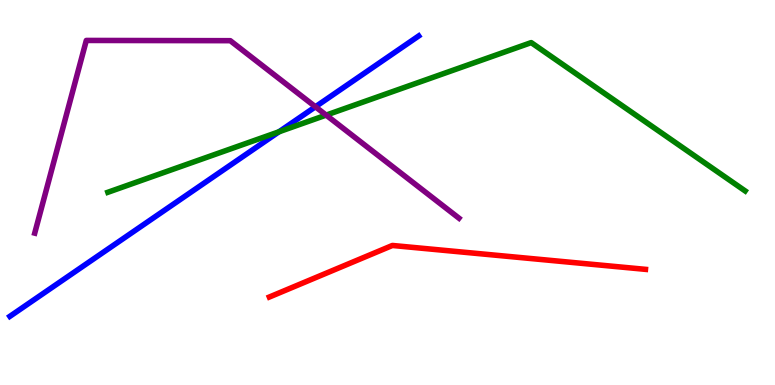[{'lines': ['blue', 'red'], 'intersections': []}, {'lines': ['green', 'red'], 'intersections': []}, {'lines': ['purple', 'red'], 'intersections': []}, {'lines': ['blue', 'green'], 'intersections': [{'x': 3.6, 'y': 6.58}]}, {'lines': ['blue', 'purple'], 'intersections': [{'x': 4.07, 'y': 7.23}]}, {'lines': ['green', 'purple'], 'intersections': [{'x': 4.21, 'y': 7.01}]}]